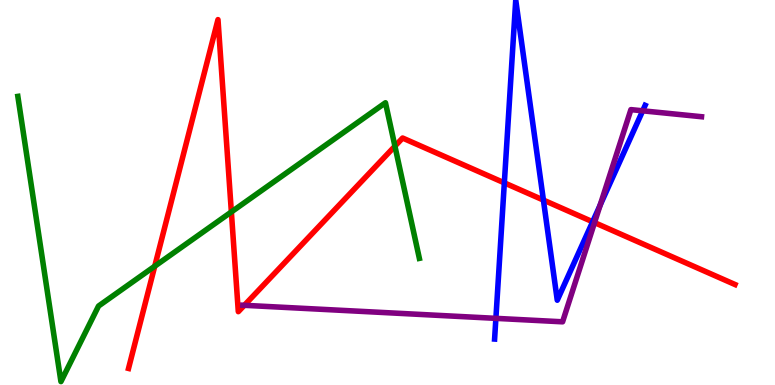[{'lines': ['blue', 'red'], 'intersections': [{'x': 6.51, 'y': 5.25}, {'x': 7.01, 'y': 4.8}, {'x': 7.65, 'y': 4.24}]}, {'lines': ['green', 'red'], 'intersections': [{'x': 2.0, 'y': 3.09}, {'x': 2.99, 'y': 4.5}, {'x': 5.1, 'y': 6.2}]}, {'lines': ['purple', 'red'], 'intersections': [{'x': 3.15, 'y': 2.07}, {'x': 7.67, 'y': 4.22}]}, {'lines': ['blue', 'green'], 'intersections': []}, {'lines': ['blue', 'purple'], 'intersections': [{'x': 6.4, 'y': 1.73}, {'x': 7.74, 'y': 4.67}, {'x': 8.29, 'y': 7.12}]}, {'lines': ['green', 'purple'], 'intersections': []}]